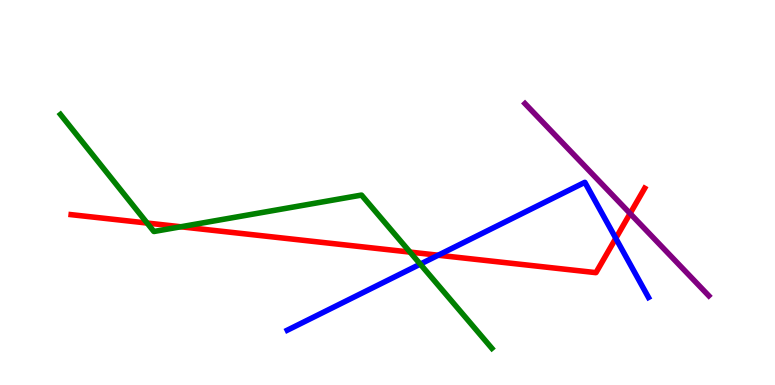[{'lines': ['blue', 'red'], 'intersections': [{'x': 5.65, 'y': 3.37}, {'x': 7.95, 'y': 3.81}]}, {'lines': ['green', 'red'], 'intersections': [{'x': 1.9, 'y': 4.21}, {'x': 2.33, 'y': 4.11}, {'x': 5.29, 'y': 3.45}]}, {'lines': ['purple', 'red'], 'intersections': [{'x': 8.13, 'y': 4.45}]}, {'lines': ['blue', 'green'], 'intersections': [{'x': 5.42, 'y': 3.14}]}, {'lines': ['blue', 'purple'], 'intersections': []}, {'lines': ['green', 'purple'], 'intersections': []}]